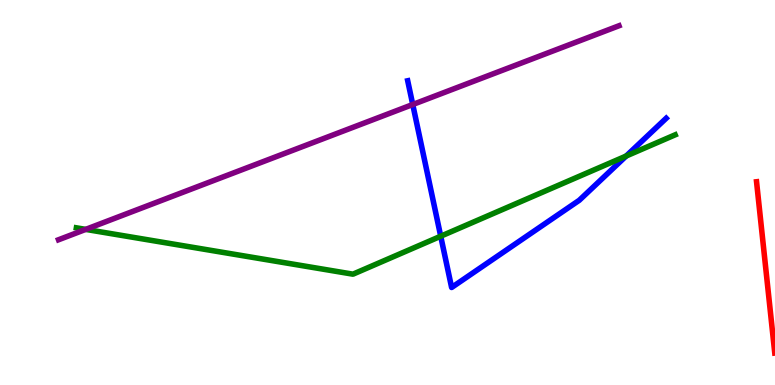[{'lines': ['blue', 'red'], 'intersections': []}, {'lines': ['green', 'red'], 'intersections': []}, {'lines': ['purple', 'red'], 'intersections': []}, {'lines': ['blue', 'green'], 'intersections': [{'x': 5.69, 'y': 3.86}, {'x': 8.08, 'y': 5.95}]}, {'lines': ['blue', 'purple'], 'intersections': [{'x': 5.33, 'y': 7.29}]}, {'lines': ['green', 'purple'], 'intersections': [{'x': 1.11, 'y': 4.04}]}]